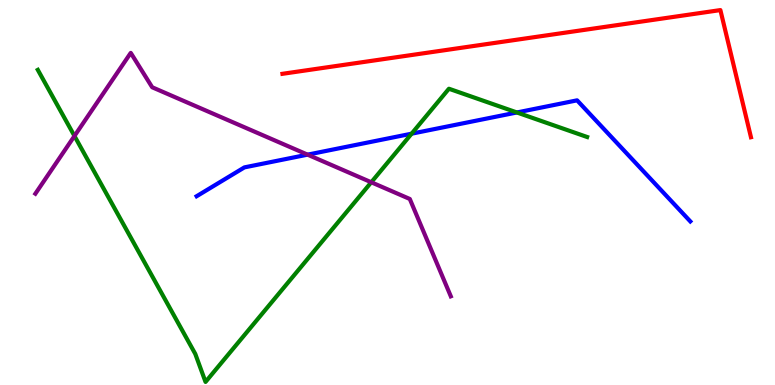[{'lines': ['blue', 'red'], 'intersections': []}, {'lines': ['green', 'red'], 'intersections': []}, {'lines': ['purple', 'red'], 'intersections': []}, {'lines': ['blue', 'green'], 'intersections': [{'x': 5.31, 'y': 6.53}, {'x': 6.67, 'y': 7.08}]}, {'lines': ['blue', 'purple'], 'intersections': [{'x': 3.97, 'y': 5.98}]}, {'lines': ['green', 'purple'], 'intersections': [{'x': 0.961, 'y': 6.47}, {'x': 4.79, 'y': 5.27}]}]